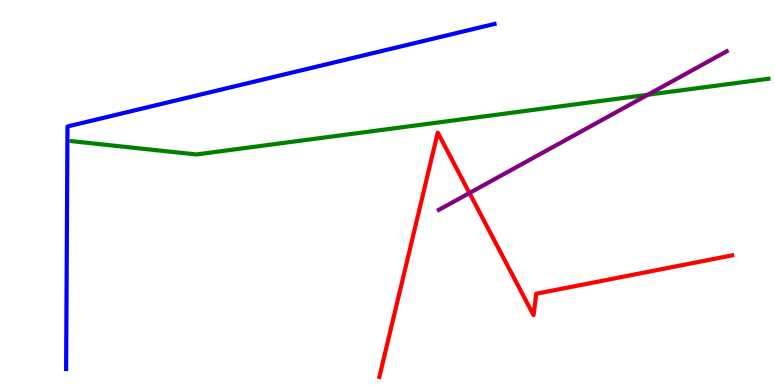[{'lines': ['blue', 'red'], 'intersections': []}, {'lines': ['green', 'red'], 'intersections': []}, {'lines': ['purple', 'red'], 'intersections': [{'x': 6.06, 'y': 4.99}]}, {'lines': ['blue', 'green'], 'intersections': []}, {'lines': ['blue', 'purple'], 'intersections': []}, {'lines': ['green', 'purple'], 'intersections': [{'x': 8.36, 'y': 7.54}]}]